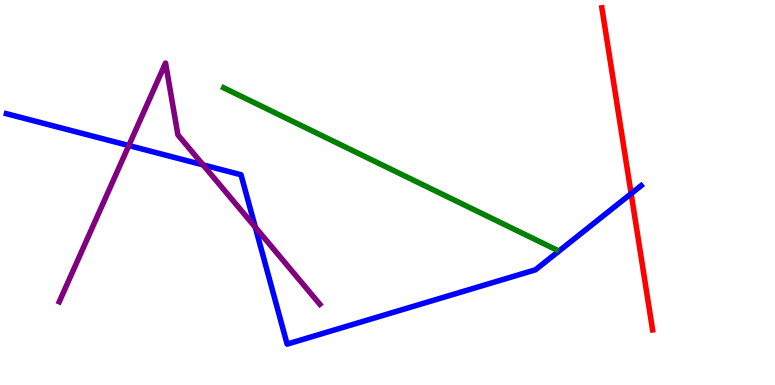[{'lines': ['blue', 'red'], 'intersections': [{'x': 8.14, 'y': 4.97}]}, {'lines': ['green', 'red'], 'intersections': []}, {'lines': ['purple', 'red'], 'intersections': []}, {'lines': ['blue', 'green'], 'intersections': []}, {'lines': ['blue', 'purple'], 'intersections': [{'x': 1.66, 'y': 6.22}, {'x': 2.62, 'y': 5.72}, {'x': 3.29, 'y': 4.1}]}, {'lines': ['green', 'purple'], 'intersections': []}]